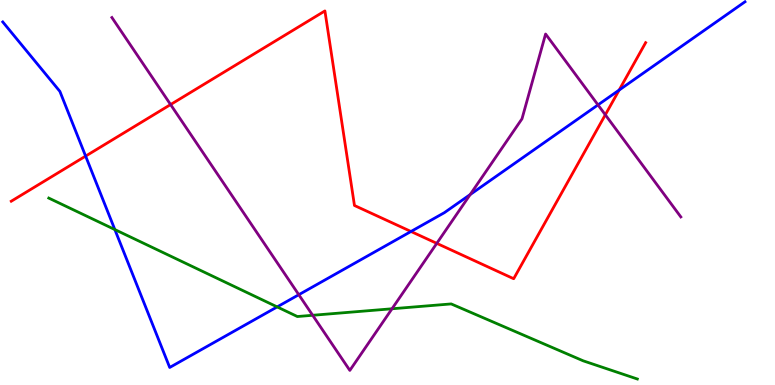[{'lines': ['blue', 'red'], 'intersections': [{'x': 1.1, 'y': 5.95}, {'x': 5.3, 'y': 3.99}, {'x': 7.99, 'y': 7.66}]}, {'lines': ['green', 'red'], 'intersections': []}, {'lines': ['purple', 'red'], 'intersections': [{'x': 2.2, 'y': 7.28}, {'x': 5.64, 'y': 3.68}, {'x': 7.81, 'y': 7.02}]}, {'lines': ['blue', 'green'], 'intersections': [{'x': 1.48, 'y': 4.04}, {'x': 3.58, 'y': 2.03}]}, {'lines': ['blue', 'purple'], 'intersections': [{'x': 3.86, 'y': 2.35}, {'x': 6.07, 'y': 4.95}, {'x': 7.72, 'y': 7.28}]}, {'lines': ['green', 'purple'], 'intersections': [{'x': 4.03, 'y': 1.81}, {'x': 5.06, 'y': 1.98}]}]